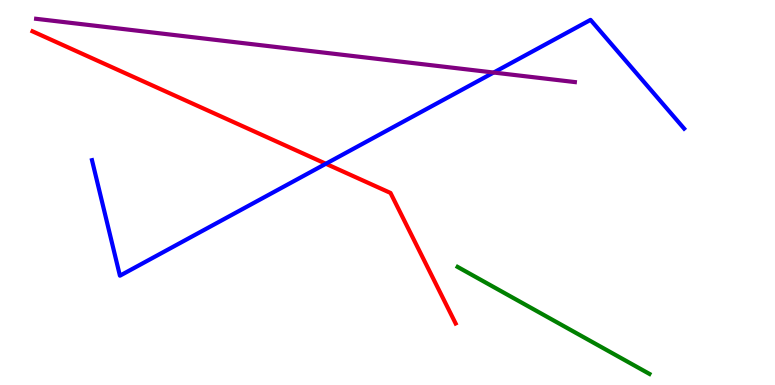[{'lines': ['blue', 'red'], 'intersections': [{'x': 4.2, 'y': 5.75}]}, {'lines': ['green', 'red'], 'intersections': []}, {'lines': ['purple', 'red'], 'intersections': []}, {'lines': ['blue', 'green'], 'intersections': []}, {'lines': ['blue', 'purple'], 'intersections': [{'x': 6.37, 'y': 8.12}]}, {'lines': ['green', 'purple'], 'intersections': []}]